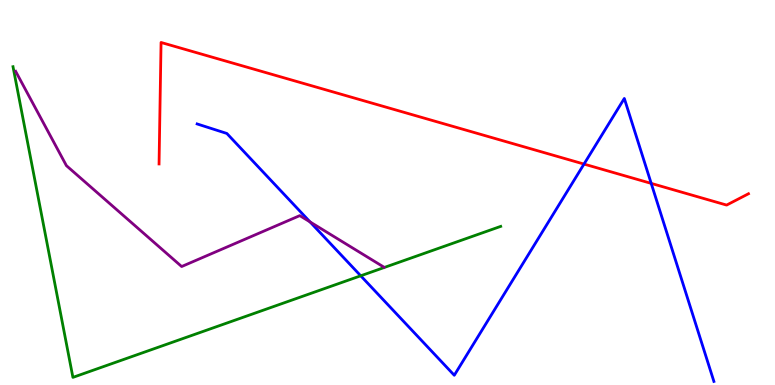[{'lines': ['blue', 'red'], 'intersections': [{'x': 7.54, 'y': 5.74}, {'x': 8.4, 'y': 5.24}]}, {'lines': ['green', 'red'], 'intersections': []}, {'lines': ['purple', 'red'], 'intersections': []}, {'lines': ['blue', 'green'], 'intersections': [{'x': 4.65, 'y': 2.84}]}, {'lines': ['blue', 'purple'], 'intersections': [{'x': 4.0, 'y': 4.24}]}, {'lines': ['green', 'purple'], 'intersections': []}]